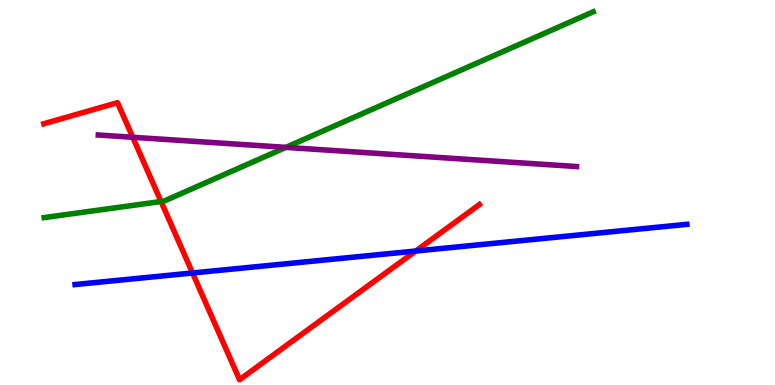[{'lines': ['blue', 'red'], 'intersections': [{'x': 2.48, 'y': 2.91}, {'x': 5.36, 'y': 3.48}]}, {'lines': ['green', 'red'], 'intersections': [{'x': 2.08, 'y': 4.77}]}, {'lines': ['purple', 'red'], 'intersections': [{'x': 1.71, 'y': 6.43}]}, {'lines': ['blue', 'green'], 'intersections': []}, {'lines': ['blue', 'purple'], 'intersections': []}, {'lines': ['green', 'purple'], 'intersections': [{'x': 3.69, 'y': 6.17}]}]